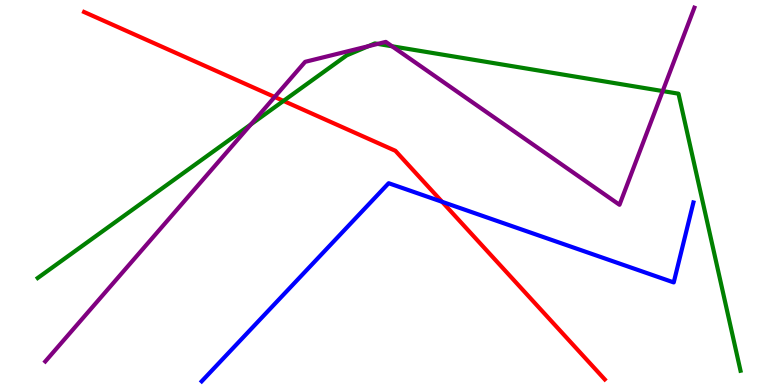[{'lines': ['blue', 'red'], 'intersections': [{'x': 5.7, 'y': 4.76}]}, {'lines': ['green', 'red'], 'intersections': [{'x': 3.66, 'y': 7.38}]}, {'lines': ['purple', 'red'], 'intersections': [{'x': 3.54, 'y': 7.48}]}, {'lines': ['blue', 'green'], 'intersections': []}, {'lines': ['blue', 'purple'], 'intersections': []}, {'lines': ['green', 'purple'], 'intersections': [{'x': 3.24, 'y': 6.77}, {'x': 4.75, 'y': 8.8}, {'x': 4.87, 'y': 8.86}, {'x': 5.06, 'y': 8.8}, {'x': 8.55, 'y': 7.63}]}]